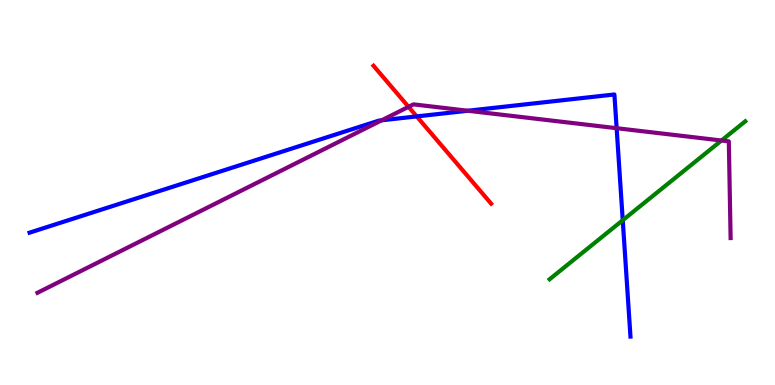[{'lines': ['blue', 'red'], 'intersections': [{'x': 5.38, 'y': 6.98}]}, {'lines': ['green', 'red'], 'intersections': []}, {'lines': ['purple', 'red'], 'intersections': [{'x': 5.27, 'y': 7.23}]}, {'lines': ['blue', 'green'], 'intersections': [{'x': 8.04, 'y': 4.28}]}, {'lines': ['blue', 'purple'], 'intersections': [{'x': 4.92, 'y': 6.88}, {'x': 6.04, 'y': 7.12}, {'x': 7.96, 'y': 6.67}]}, {'lines': ['green', 'purple'], 'intersections': [{'x': 9.31, 'y': 6.35}]}]